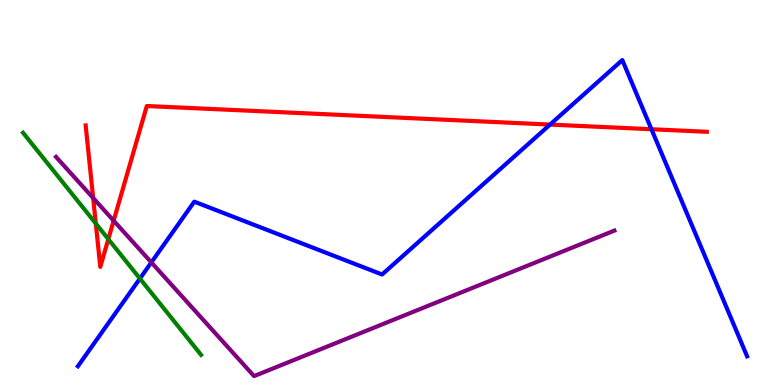[{'lines': ['blue', 'red'], 'intersections': [{'x': 7.1, 'y': 6.76}, {'x': 8.41, 'y': 6.64}]}, {'lines': ['green', 'red'], 'intersections': [{'x': 1.24, 'y': 4.19}, {'x': 1.4, 'y': 3.79}]}, {'lines': ['purple', 'red'], 'intersections': [{'x': 1.2, 'y': 4.86}, {'x': 1.47, 'y': 4.27}]}, {'lines': ['blue', 'green'], 'intersections': [{'x': 1.81, 'y': 2.76}]}, {'lines': ['blue', 'purple'], 'intersections': [{'x': 1.95, 'y': 3.18}]}, {'lines': ['green', 'purple'], 'intersections': []}]